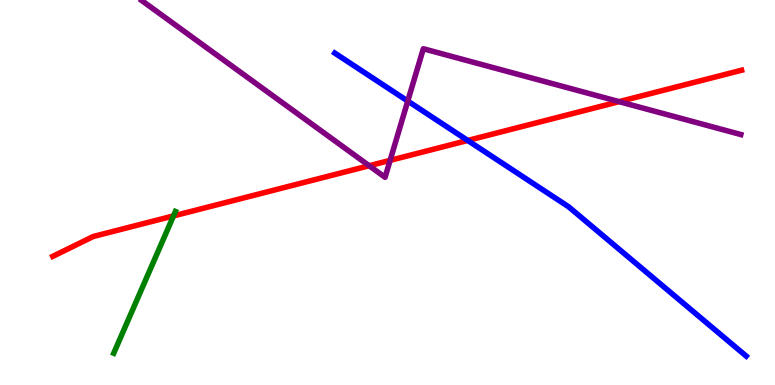[{'lines': ['blue', 'red'], 'intersections': [{'x': 6.04, 'y': 6.35}]}, {'lines': ['green', 'red'], 'intersections': [{'x': 2.24, 'y': 4.39}]}, {'lines': ['purple', 'red'], 'intersections': [{'x': 4.76, 'y': 5.7}, {'x': 5.03, 'y': 5.83}, {'x': 7.99, 'y': 7.36}]}, {'lines': ['blue', 'green'], 'intersections': []}, {'lines': ['blue', 'purple'], 'intersections': [{'x': 5.26, 'y': 7.38}]}, {'lines': ['green', 'purple'], 'intersections': []}]